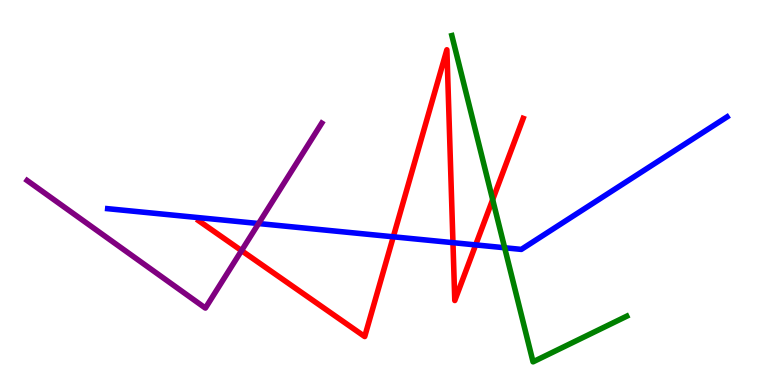[{'lines': ['blue', 'red'], 'intersections': [{'x': 5.07, 'y': 3.85}, {'x': 5.84, 'y': 3.7}, {'x': 6.14, 'y': 3.64}]}, {'lines': ['green', 'red'], 'intersections': [{'x': 6.36, 'y': 4.81}]}, {'lines': ['purple', 'red'], 'intersections': [{'x': 3.12, 'y': 3.49}]}, {'lines': ['blue', 'green'], 'intersections': [{'x': 6.51, 'y': 3.56}]}, {'lines': ['blue', 'purple'], 'intersections': [{'x': 3.34, 'y': 4.19}]}, {'lines': ['green', 'purple'], 'intersections': []}]